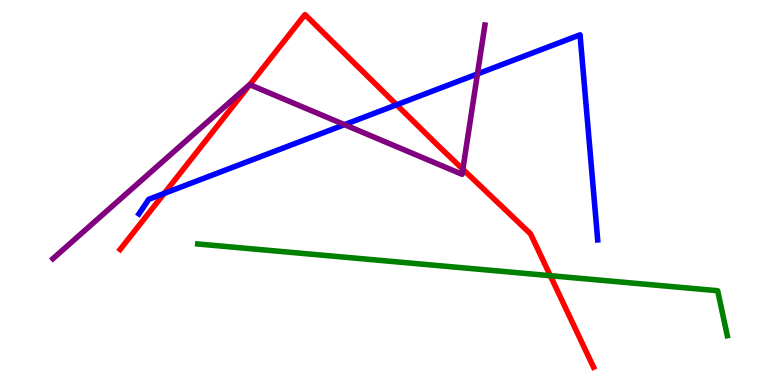[{'lines': ['blue', 'red'], 'intersections': [{'x': 2.12, 'y': 4.98}, {'x': 5.12, 'y': 7.28}]}, {'lines': ['green', 'red'], 'intersections': [{'x': 7.1, 'y': 2.84}]}, {'lines': ['purple', 'red'], 'intersections': [{'x': 3.22, 'y': 7.8}, {'x': 5.97, 'y': 5.6}]}, {'lines': ['blue', 'green'], 'intersections': []}, {'lines': ['blue', 'purple'], 'intersections': [{'x': 4.45, 'y': 6.76}, {'x': 6.16, 'y': 8.08}]}, {'lines': ['green', 'purple'], 'intersections': []}]